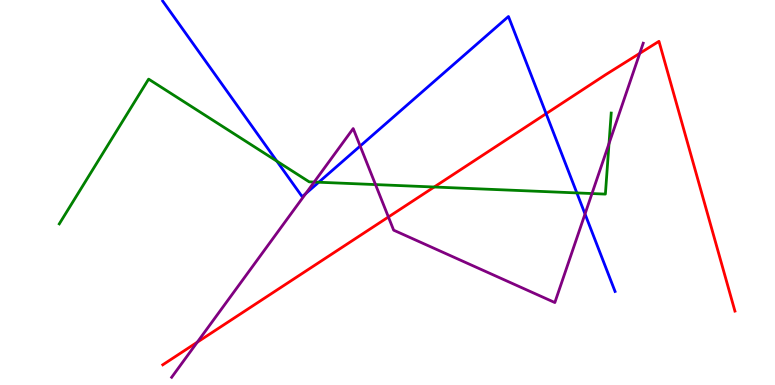[{'lines': ['blue', 'red'], 'intersections': [{'x': 7.05, 'y': 7.05}]}, {'lines': ['green', 'red'], 'intersections': [{'x': 5.6, 'y': 5.14}]}, {'lines': ['purple', 'red'], 'intersections': [{'x': 2.55, 'y': 1.11}, {'x': 5.01, 'y': 4.36}, {'x': 8.25, 'y': 8.61}]}, {'lines': ['blue', 'green'], 'intersections': [{'x': 3.57, 'y': 5.81}, {'x': 4.11, 'y': 5.27}, {'x': 7.44, 'y': 4.99}]}, {'lines': ['blue', 'purple'], 'intersections': [{'x': 3.94, 'y': 4.97}, {'x': 4.65, 'y': 6.21}, {'x': 7.55, 'y': 4.44}]}, {'lines': ['green', 'purple'], 'intersections': [{'x': 4.05, 'y': 5.27}, {'x': 4.85, 'y': 5.21}, {'x': 7.64, 'y': 4.97}, {'x': 7.86, 'y': 6.27}]}]